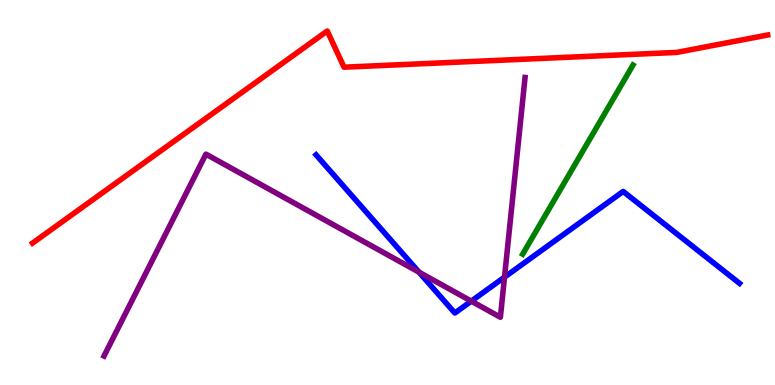[{'lines': ['blue', 'red'], 'intersections': []}, {'lines': ['green', 'red'], 'intersections': []}, {'lines': ['purple', 'red'], 'intersections': []}, {'lines': ['blue', 'green'], 'intersections': []}, {'lines': ['blue', 'purple'], 'intersections': [{'x': 5.41, 'y': 2.93}, {'x': 6.08, 'y': 2.18}, {'x': 6.51, 'y': 2.8}]}, {'lines': ['green', 'purple'], 'intersections': []}]